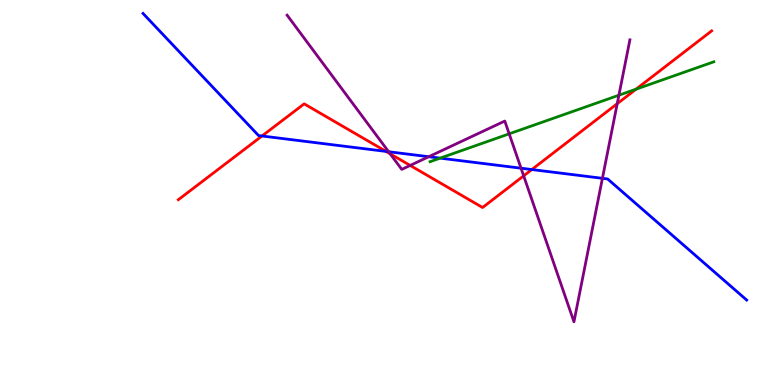[{'lines': ['blue', 'red'], 'intersections': [{'x': 3.38, 'y': 6.47}, {'x': 4.98, 'y': 6.07}, {'x': 6.86, 'y': 5.6}]}, {'lines': ['green', 'red'], 'intersections': [{'x': 8.21, 'y': 7.68}]}, {'lines': ['purple', 'red'], 'intersections': [{'x': 5.03, 'y': 6.0}, {'x': 5.29, 'y': 5.7}, {'x': 6.76, 'y': 5.43}, {'x': 7.96, 'y': 7.31}]}, {'lines': ['blue', 'green'], 'intersections': [{'x': 5.68, 'y': 5.89}]}, {'lines': ['blue', 'purple'], 'intersections': [{'x': 5.01, 'y': 6.06}, {'x': 5.53, 'y': 5.93}, {'x': 6.72, 'y': 5.63}, {'x': 7.77, 'y': 5.37}]}, {'lines': ['green', 'purple'], 'intersections': [{'x': 6.57, 'y': 6.52}, {'x': 7.99, 'y': 7.53}]}]